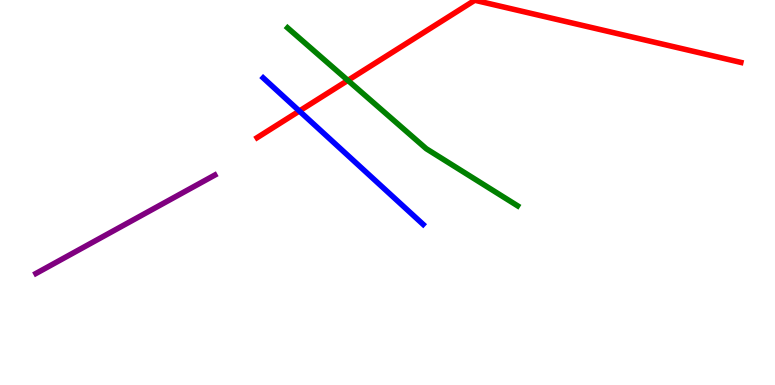[{'lines': ['blue', 'red'], 'intersections': [{'x': 3.86, 'y': 7.12}]}, {'lines': ['green', 'red'], 'intersections': [{'x': 4.49, 'y': 7.91}]}, {'lines': ['purple', 'red'], 'intersections': []}, {'lines': ['blue', 'green'], 'intersections': []}, {'lines': ['blue', 'purple'], 'intersections': []}, {'lines': ['green', 'purple'], 'intersections': []}]